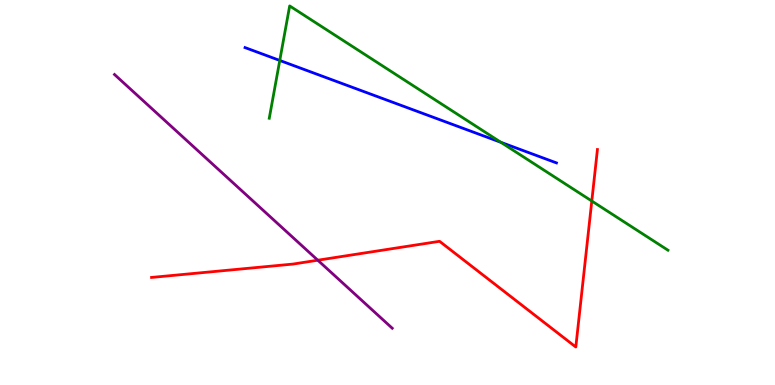[{'lines': ['blue', 'red'], 'intersections': []}, {'lines': ['green', 'red'], 'intersections': [{'x': 7.64, 'y': 4.78}]}, {'lines': ['purple', 'red'], 'intersections': [{'x': 4.1, 'y': 3.24}]}, {'lines': ['blue', 'green'], 'intersections': [{'x': 3.61, 'y': 8.43}, {'x': 6.46, 'y': 6.3}]}, {'lines': ['blue', 'purple'], 'intersections': []}, {'lines': ['green', 'purple'], 'intersections': []}]